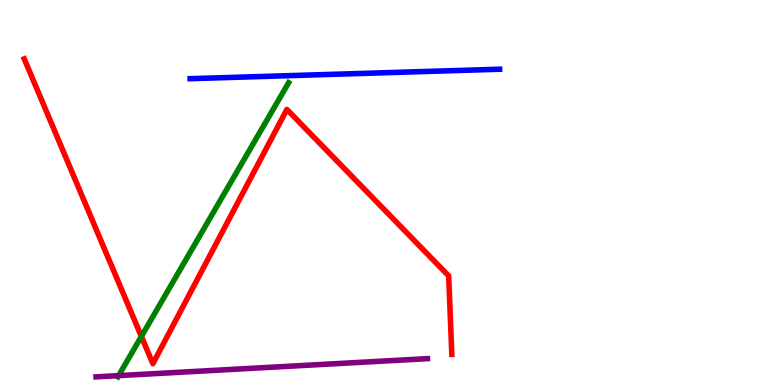[{'lines': ['blue', 'red'], 'intersections': []}, {'lines': ['green', 'red'], 'intersections': [{'x': 1.82, 'y': 1.26}]}, {'lines': ['purple', 'red'], 'intersections': []}, {'lines': ['blue', 'green'], 'intersections': []}, {'lines': ['blue', 'purple'], 'intersections': []}, {'lines': ['green', 'purple'], 'intersections': [{'x': 1.53, 'y': 0.244}]}]